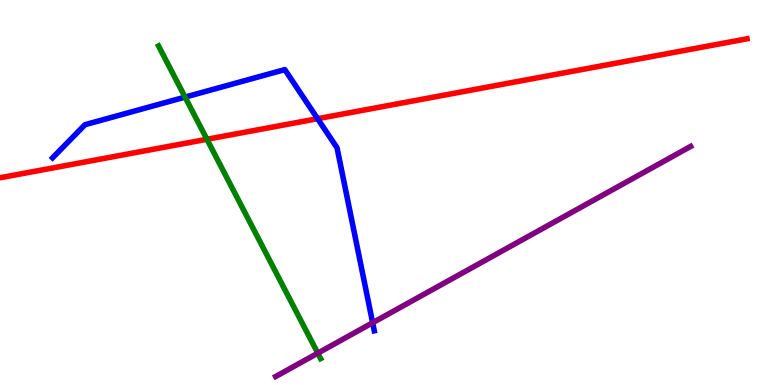[{'lines': ['blue', 'red'], 'intersections': [{'x': 4.1, 'y': 6.92}]}, {'lines': ['green', 'red'], 'intersections': [{'x': 2.67, 'y': 6.38}]}, {'lines': ['purple', 'red'], 'intersections': []}, {'lines': ['blue', 'green'], 'intersections': [{'x': 2.39, 'y': 7.48}]}, {'lines': ['blue', 'purple'], 'intersections': [{'x': 4.81, 'y': 1.62}]}, {'lines': ['green', 'purple'], 'intersections': [{'x': 4.1, 'y': 0.827}]}]